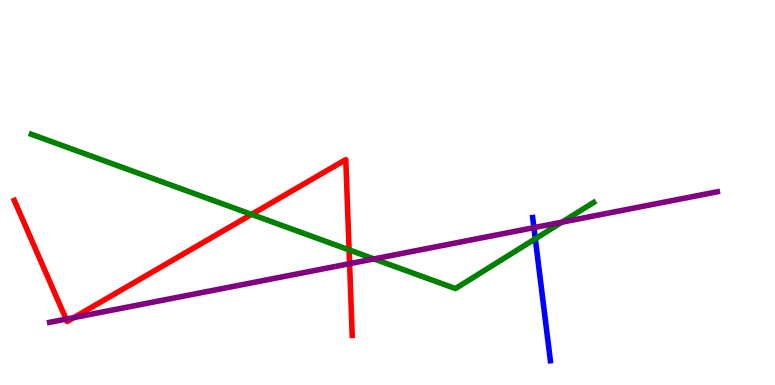[{'lines': ['blue', 'red'], 'intersections': []}, {'lines': ['green', 'red'], 'intersections': [{'x': 3.25, 'y': 4.43}, {'x': 4.5, 'y': 3.51}]}, {'lines': ['purple', 'red'], 'intersections': [{'x': 0.853, 'y': 1.71}, {'x': 0.954, 'y': 1.75}, {'x': 4.51, 'y': 3.15}]}, {'lines': ['blue', 'green'], 'intersections': [{'x': 6.91, 'y': 3.8}]}, {'lines': ['blue', 'purple'], 'intersections': [{'x': 6.89, 'y': 4.09}]}, {'lines': ['green', 'purple'], 'intersections': [{'x': 4.83, 'y': 3.27}, {'x': 7.25, 'y': 4.23}]}]